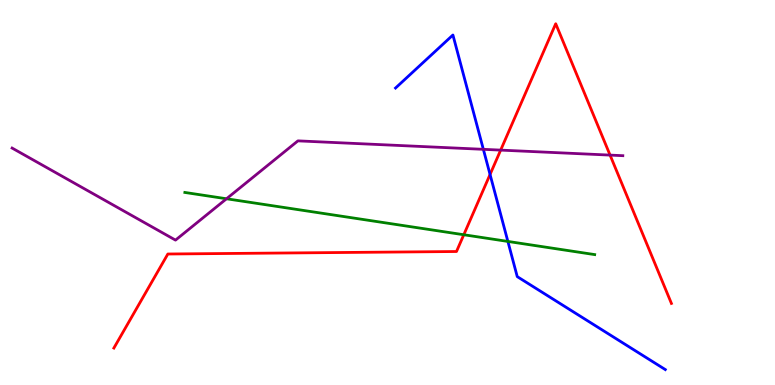[{'lines': ['blue', 'red'], 'intersections': [{'x': 6.32, 'y': 5.47}]}, {'lines': ['green', 'red'], 'intersections': [{'x': 5.98, 'y': 3.9}]}, {'lines': ['purple', 'red'], 'intersections': [{'x': 6.46, 'y': 6.1}, {'x': 7.87, 'y': 5.97}]}, {'lines': ['blue', 'green'], 'intersections': [{'x': 6.55, 'y': 3.73}]}, {'lines': ['blue', 'purple'], 'intersections': [{'x': 6.24, 'y': 6.12}]}, {'lines': ['green', 'purple'], 'intersections': [{'x': 2.92, 'y': 4.84}]}]